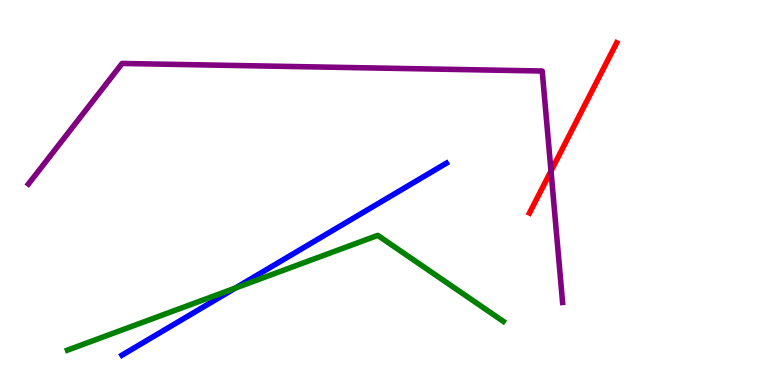[{'lines': ['blue', 'red'], 'intersections': []}, {'lines': ['green', 'red'], 'intersections': []}, {'lines': ['purple', 'red'], 'intersections': [{'x': 7.11, 'y': 5.56}]}, {'lines': ['blue', 'green'], 'intersections': [{'x': 3.04, 'y': 2.52}]}, {'lines': ['blue', 'purple'], 'intersections': []}, {'lines': ['green', 'purple'], 'intersections': []}]